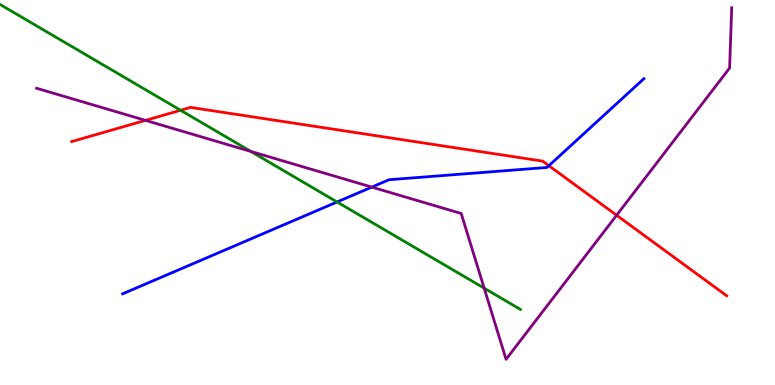[{'lines': ['blue', 'red'], 'intersections': [{'x': 7.08, 'y': 5.7}]}, {'lines': ['green', 'red'], 'intersections': [{'x': 2.33, 'y': 7.14}]}, {'lines': ['purple', 'red'], 'intersections': [{'x': 1.88, 'y': 6.87}, {'x': 7.96, 'y': 4.41}]}, {'lines': ['blue', 'green'], 'intersections': [{'x': 4.35, 'y': 4.75}]}, {'lines': ['blue', 'purple'], 'intersections': [{'x': 4.8, 'y': 5.14}]}, {'lines': ['green', 'purple'], 'intersections': [{'x': 3.24, 'y': 6.07}, {'x': 6.25, 'y': 2.51}]}]